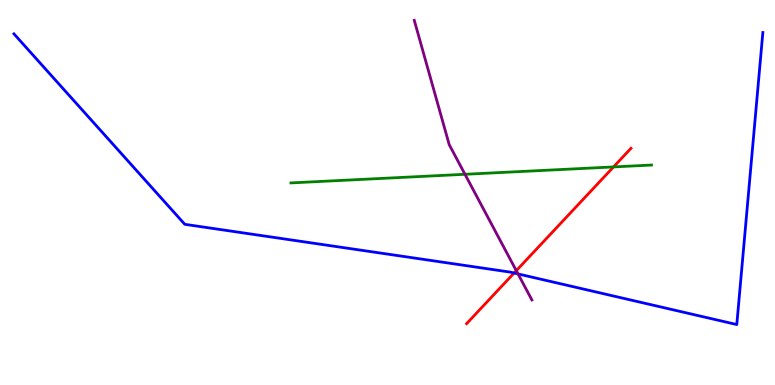[{'lines': ['blue', 'red'], 'intersections': [{'x': 6.63, 'y': 2.91}]}, {'lines': ['green', 'red'], 'intersections': [{'x': 7.92, 'y': 5.66}]}, {'lines': ['purple', 'red'], 'intersections': [{'x': 6.66, 'y': 2.97}]}, {'lines': ['blue', 'green'], 'intersections': []}, {'lines': ['blue', 'purple'], 'intersections': [{'x': 6.68, 'y': 2.89}]}, {'lines': ['green', 'purple'], 'intersections': [{'x': 6.0, 'y': 5.47}]}]